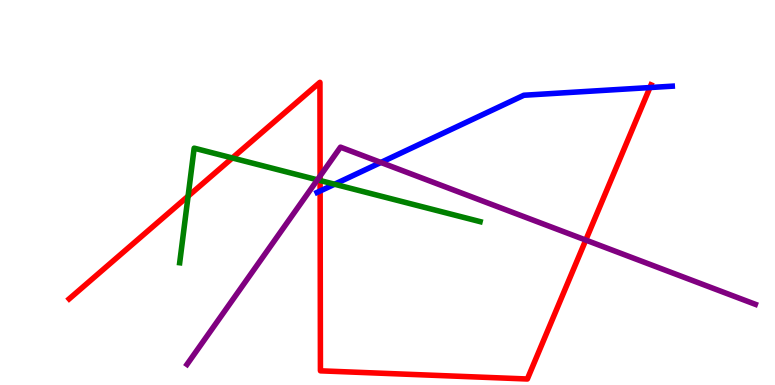[{'lines': ['blue', 'red'], 'intersections': [{'x': 4.13, 'y': 5.04}, {'x': 8.39, 'y': 7.73}]}, {'lines': ['green', 'red'], 'intersections': [{'x': 2.43, 'y': 4.9}, {'x': 3.0, 'y': 5.9}, {'x': 4.13, 'y': 5.31}]}, {'lines': ['purple', 'red'], 'intersections': [{'x': 4.13, 'y': 5.43}, {'x': 7.56, 'y': 3.76}]}, {'lines': ['blue', 'green'], 'intersections': [{'x': 4.32, 'y': 5.21}]}, {'lines': ['blue', 'purple'], 'intersections': [{'x': 4.91, 'y': 5.78}]}, {'lines': ['green', 'purple'], 'intersections': [{'x': 4.1, 'y': 5.33}]}]